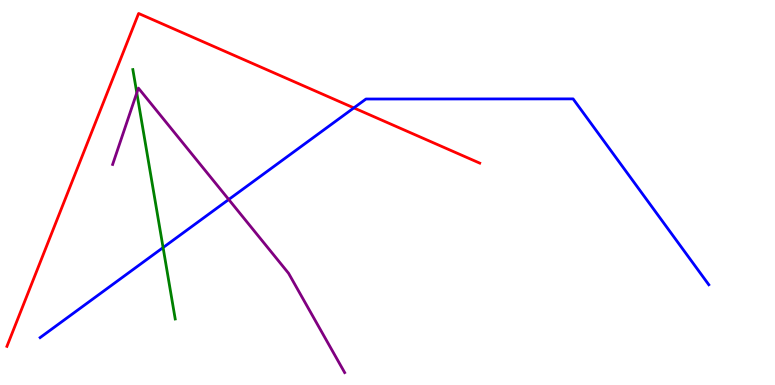[{'lines': ['blue', 'red'], 'intersections': [{'x': 4.57, 'y': 7.2}]}, {'lines': ['green', 'red'], 'intersections': []}, {'lines': ['purple', 'red'], 'intersections': []}, {'lines': ['blue', 'green'], 'intersections': [{'x': 2.1, 'y': 3.57}]}, {'lines': ['blue', 'purple'], 'intersections': [{'x': 2.95, 'y': 4.82}]}, {'lines': ['green', 'purple'], 'intersections': [{'x': 1.77, 'y': 7.59}]}]